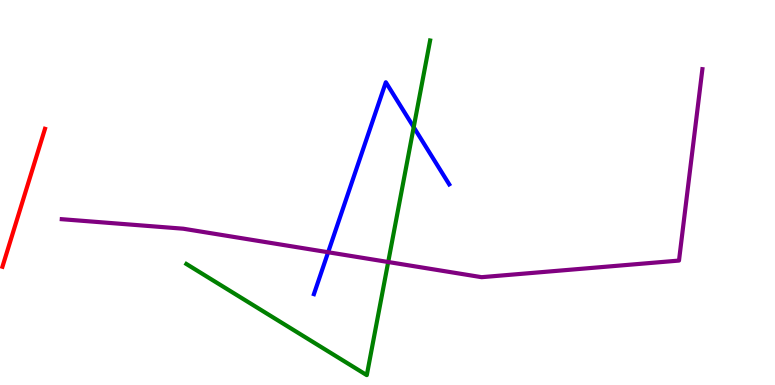[{'lines': ['blue', 'red'], 'intersections': []}, {'lines': ['green', 'red'], 'intersections': []}, {'lines': ['purple', 'red'], 'intersections': []}, {'lines': ['blue', 'green'], 'intersections': [{'x': 5.34, 'y': 6.7}]}, {'lines': ['blue', 'purple'], 'intersections': [{'x': 4.23, 'y': 3.45}]}, {'lines': ['green', 'purple'], 'intersections': [{'x': 5.01, 'y': 3.19}]}]